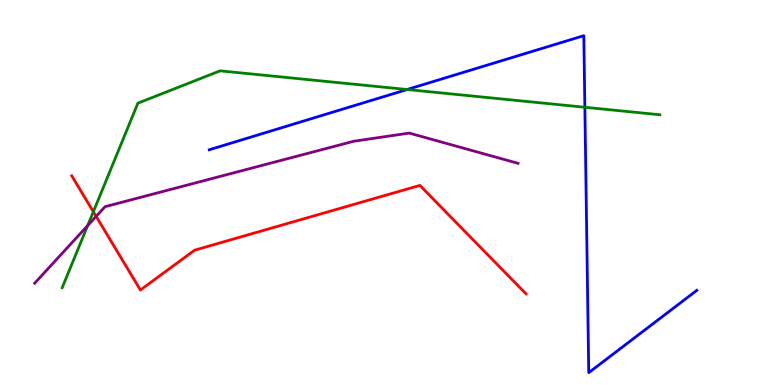[{'lines': ['blue', 'red'], 'intersections': []}, {'lines': ['green', 'red'], 'intersections': [{'x': 1.2, 'y': 4.5}]}, {'lines': ['purple', 'red'], 'intersections': [{'x': 1.24, 'y': 4.38}]}, {'lines': ['blue', 'green'], 'intersections': [{'x': 5.25, 'y': 7.67}, {'x': 7.55, 'y': 7.21}]}, {'lines': ['blue', 'purple'], 'intersections': []}, {'lines': ['green', 'purple'], 'intersections': [{'x': 1.13, 'y': 4.14}]}]